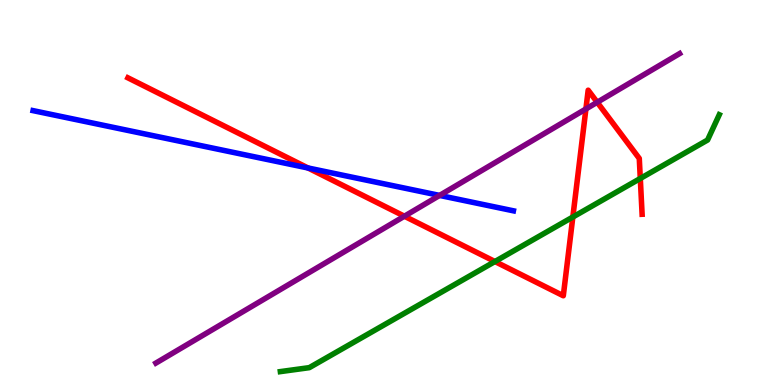[{'lines': ['blue', 'red'], 'intersections': [{'x': 3.97, 'y': 5.64}]}, {'lines': ['green', 'red'], 'intersections': [{'x': 6.39, 'y': 3.21}, {'x': 7.39, 'y': 4.36}, {'x': 8.26, 'y': 5.36}]}, {'lines': ['purple', 'red'], 'intersections': [{'x': 5.22, 'y': 4.38}, {'x': 7.56, 'y': 7.17}, {'x': 7.71, 'y': 7.34}]}, {'lines': ['blue', 'green'], 'intersections': []}, {'lines': ['blue', 'purple'], 'intersections': [{'x': 5.67, 'y': 4.92}]}, {'lines': ['green', 'purple'], 'intersections': []}]